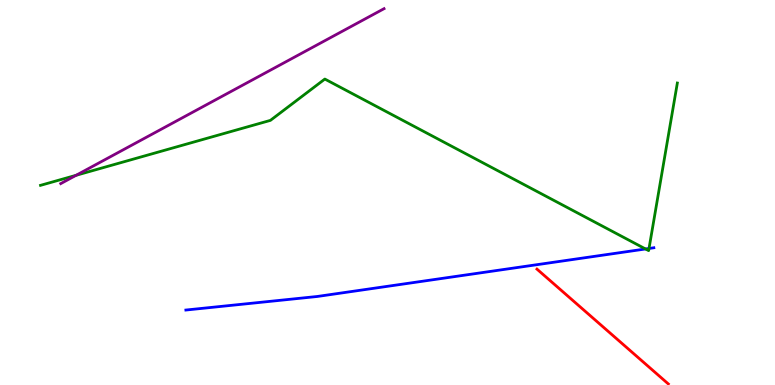[{'lines': ['blue', 'red'], 'intersections': []}, {'lines': ['green', 'red'], 'intersections': []}, {'lines': ['purple', 'red'], 'intersections': []}, {'lines': ['blue', 'green'], 'intersections': [{'x': 8.33, 'y': 3.53}, {'x': 8.37, 'y': 3.55}]}, {'lines': ['blue', 'purple'], 'intersections': []}, {'lines': ['green', 'purple'], 'intersections': [{'x': 0.982, 'y': 5.45}]}]